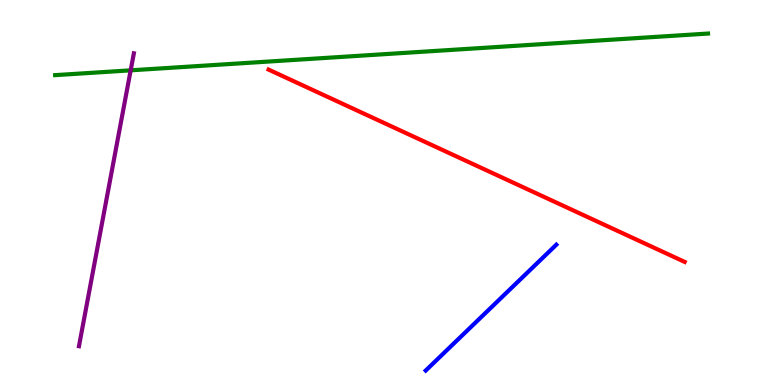[{'lines': ['blue', 'red'], 'intersections': []}, {'lines': ['green', 'red'], 'intersections': []}, {'lines': ['purple', 'red'], 'intersections': []}, {'lines': ['blue', 'green'], 'intersections': []}, {'lines': ['blue', 'purple'], 'intersections': []}, {'lines': ['green', 'purple'], 'intersections': [{'x': 1.69, 'y': 8.17}]}]